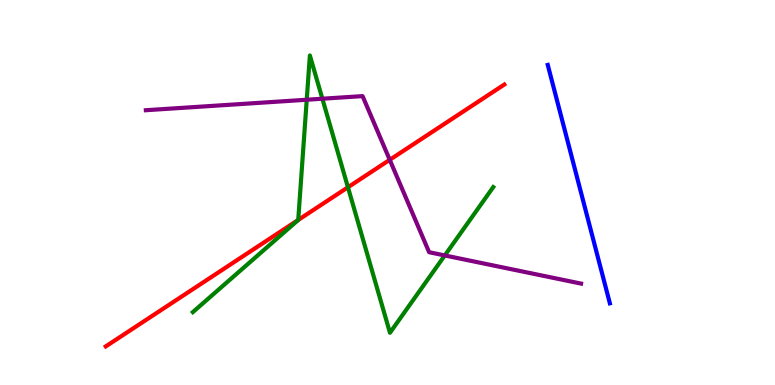[{'lines': ['blue', 'red'], 'intersections': []}, {'lines': ['green', 'red'], 'intersections': [{'x': 3.85, 'y': 4.29}, {'x': 4.49, 'y': 5.14}]}, {'lines': ['purple', 'red'], 'intersections': [{'x': 5.03, 'y': 5.85}]}, {'lines': ['blue', 'green'], 'intersections': []}, {'lines': ['blue', 'purple'], 'intersections': []}, {'lines': ['green', 'purple'], 'intersections': [{'x': 3.96, 'y': 7.41}, {'x': 4.16, 'y': 7.44}, {'x': 5.74, 'y': 3.36}]}]